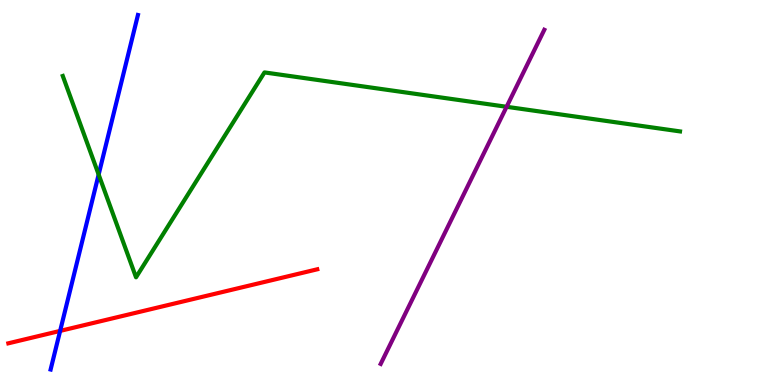[{'lines': ['blue', 'red'], 'intersections': [{'x': 0.776, 'y': 1.41}]}, {'lines': ['green', 'red'], 'intersections': []}, {'lines': ['purple', 'red'], 'intersections': []}, {'lines': ['blue', 'green'], 'intersections': [{'x': 1.27, 'y': 5.47}]}, {'lines': ['blue', 'purple'], 'intersections': []}, {'lines': ['green', 'purple'], 'intersections': [{'x': 6.54, 'y': 7.23}]}]